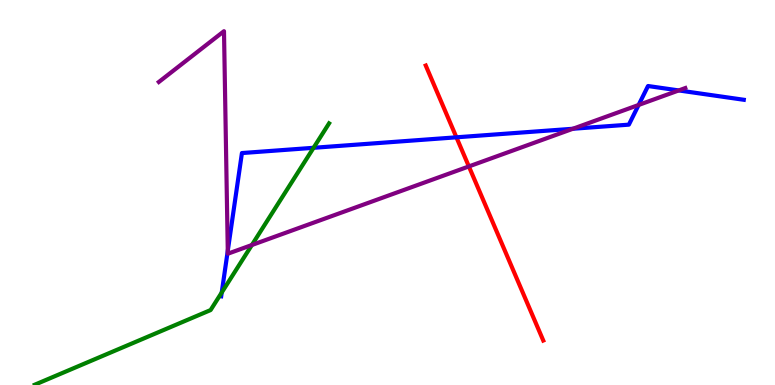[{'lines': ['blue', 'red'], 'intersections': [{'x': 5.89, 'y': 6.43}]}, {'lines': ['green', 'red'], 'intersections': []}, {'lines': ['purple', 'red'], 'intersections': [{'x': 6.05, 'y': 5.68}]}, {'lines': ['blue', 'green'], 'intersections': [{'x': 2.86, 'y': 2.4}, {'x': 4.05, 'y': 6.16}]}, {'lines': ['blue', 'purple'], 'intersections': [{'x': 2.94, 'y': 3.49}, {'x': 7.39, 'y': 6.66}, {'x': 8.24, 'y': 7.27}, {'x': 8.76, 'y': 7.65}]}, {'lines': ['green', 'purple'], 'intersections': [{'x': 3.25, 'y': 3.64}]}]